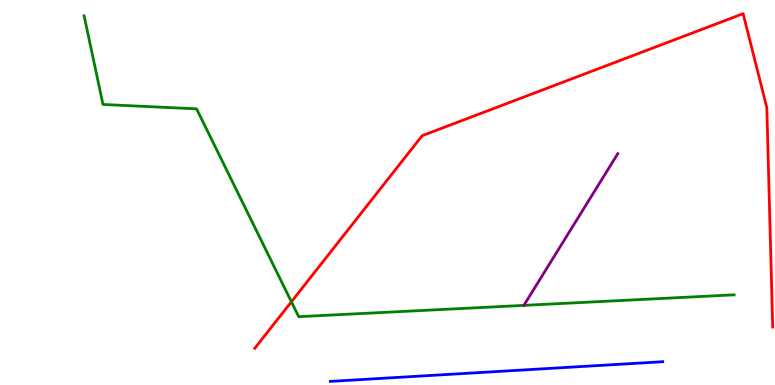[{'lines': ['blue', 'red'], 'intersections': []}, {'lines': ['green', 'red'], 'intersections': [{'x': 3.76, 'y': 2.16}]}, {'lines': ['purple', 'red'], 'intersections': []}, {'lines': ['blue', 'green'], 'intersections': []}, {'lines': ['blue', 'purple'], 'intersections': []}, {'lines': ['green', 'purple'], 'intersections': [{'x': 6.76, 'y': 2.07}]}]